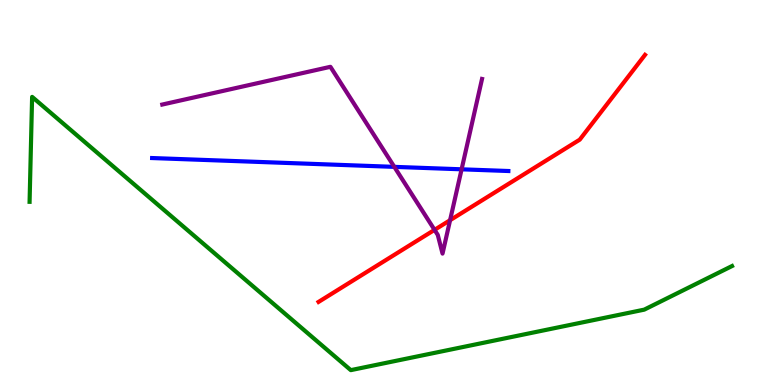[{'lines': ['blue', 'red'], 'intersections': []}, {'lines': ['green', 'red'], 'intersections': []}, {'lines': ['purple', 'red'], 'intersections': [{'x': 5.61, 'y': 4.03}, {'x': 5.81, 'y': 4.28}]}, {'lines': ['blue', 'green'], 'intersections': []}, {'lines': ['blue', 'purple'], 'intersections': [{'x': 5.09, 'y': 5.67}, {'x': 5.96, 'y': 5.6}]}, {'lines': ['green', 'purple'], 'intersections': []}]